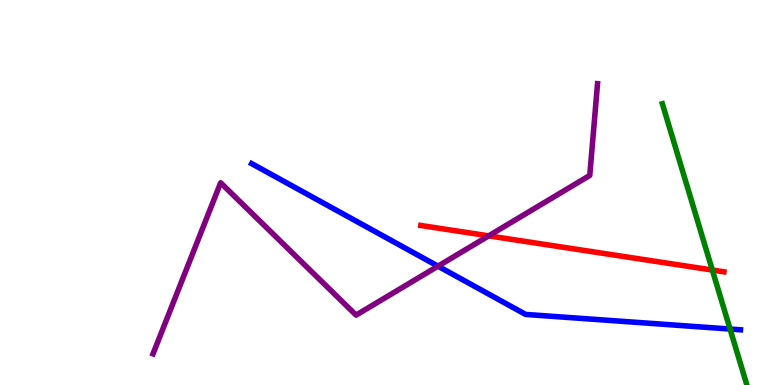[{'lines': ['blue', 'red'], 'intersections': []}, {'lines': ['green', 'red'], 'intersections': [{'x': 9.19, 'y': 2.99}]}, {'lines': ['purple', 'red'], 'intersections': [{'x': 6.31, 'y': 3.87}]}, {'lines': ['blue', 'green'], 'intersections': [{'x': 9.42, 'y': 1.45}]}, {'lines': ['blue', 'purple'], 'intersections': [{'x': 5.65, 'y': 3.09}]}, {'lines': ['green', 'purple'], 'intersections': []}]